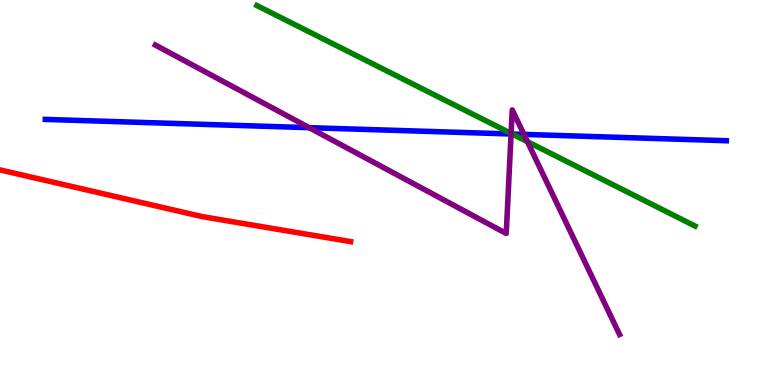[{'lines': ['blue', 'red'], 'intersections': []}, {'lines': ['green', 'red'], 'intersections': []}, {'lines': ['purple', 'red'], 'intersections': []}, {'lines': ['blue', 'green'], 'intersections': [{'x': 6.61, 'y': 6.52}]}, {'lines': ['blue', 'purple'], 'intersections': [{'x': 3.99, 'y': 6.68}, {'x': 6.59, 'y': 6.52}, {'x': 6.76, 'y': 6.51}]}, {'lines': ['green', 'purple'], 'intersections': [{'x': 6.59, 'y': 6.53}, {'x': 6.81, 'y': 6.32}]}]